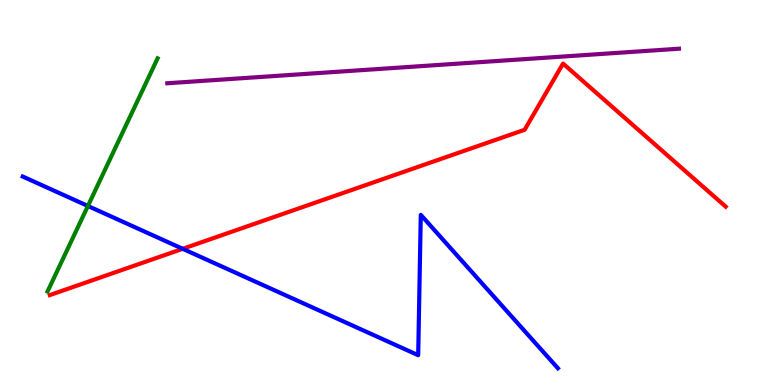[{'lines': ['blue', 'red'], 'intersections': [{'x': 2.36, 'y': 3.54}]}, {'lines': ['green', 'red'], 'intersections': []}, {'lines': ['purple', 'red'], 'intersections': []}, {'lines': ['blue', 'green'], 'intersections': [{'x': 1.13, 'y': 4.65}]}, {'lines': ['blue', 'purple'], 'intersections': []}, {'lines': ['green', 'purple'], 'intersections': []}]